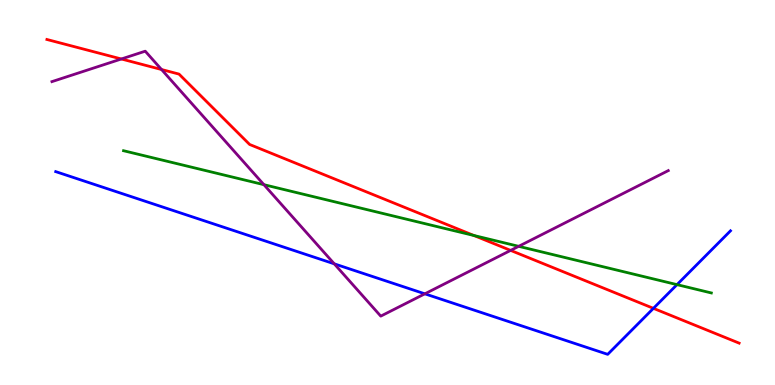[{'lines': ['blue', 'red'], 'intersections': [{'x': 8.43, 'y': 1.99}]}, {'lines': ['green', 'red'], 'intersections': [{'x': 6.11, 'y': 3.88}]}, {'lines': ['purple', 'red'], 'intersections': [{'x': 1.57, 'y': 8.47}, {'x': 2.08, 'y': 8.19}, {'x': 6.59, 'y': 3.5}]}, {'lines': ['blue', 'green'], 'intersections': [{'x': 8.74, 'y': 2.61}]}, {'lines': ['blue', 'purple'], 'intersections': [{'x': 4.31, 'y': 3.15}, {'x': 5.48, 'y': 2.37}]}, {'lines': ['green', 'purple'], 'intersections': [{'x': 3.41, 'y': 5.2}, {'x': 6.69, 'y': 3.6}]}]